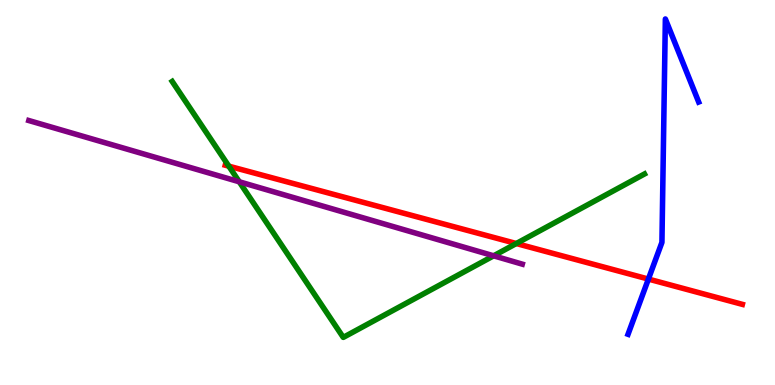[{'lines': ['blue', 'red'], 'intersections': [{'x': 8.37, 'y': 2.75}]}, {'lines': ['green', 'red'], 'intersections': [{'x': 2.95, 'y': 5.68}, {'x': 6.66, 'y': 3.67}]}, {'lines': ['purple', 'red'], 'intersections': []}, {'lines': ['blue', 'green'], 'intersections': []}, {'lines': ['blue', 'purple'], 'intersections': []}, {'lines': ['green', 'purple'], 'intersections': [{'x': 3.09, 'y': 5.28}, {'x': 6.37, 'y': 3.36}]}]